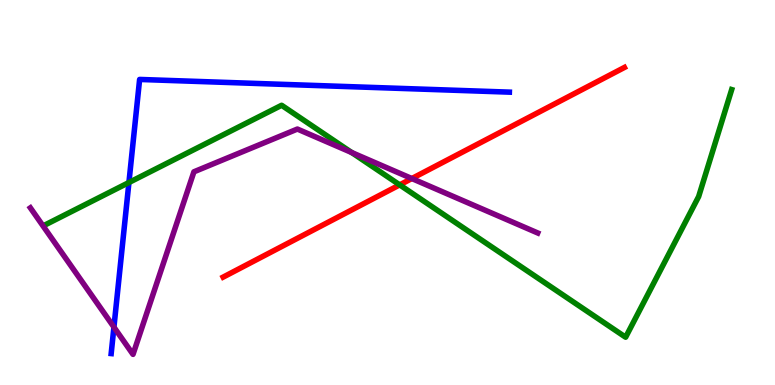[{'lines': ['blue', 'red'], 'intersections': []}, {'lines': ['green', 'red'], 'intersections': [{'x': 5.16, 'y': 5.2}]}, {'lines': ['purple', 'red'], 'intersections': [{'x': 5.31, 'y': 5.36}]}, {'lines': ['blue', 'green'], 'intersections': [{'x': 1.66, 'y': 5.26}]}, {'lines': ['blue', 'purple'], 'intersections': [{'x': 1.47, 'y': 1.5}]}, {'lines': ['green', 'purple'], 'intersections': [{'x': 4.54, 'y': 6.04}]}]